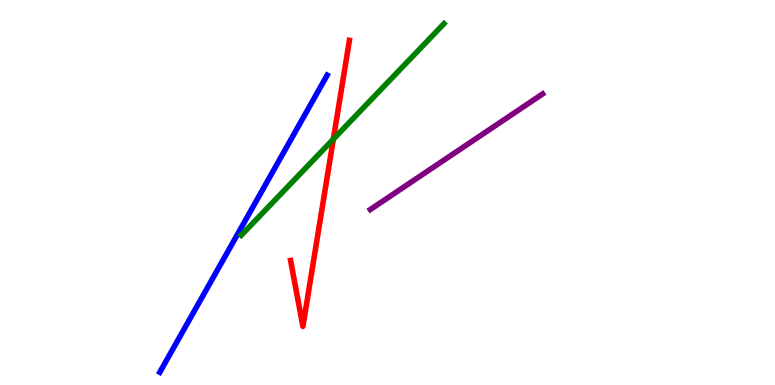[{'lines': ['blue', 'red'], 'intersections': []}, {'lines': ['green', 'red'], 'intersections': [{'x': 4.3, 'y': 6.39}]}, {'lines': ['purple', 'red'], 'intersections': []}, {'lines': ['blue', 'green'], 'intersections': []}, {'lines': ['blue', 'purple'], 'intersections': []}, {'lines': ['green', 'purple'], 'intersections': []}]